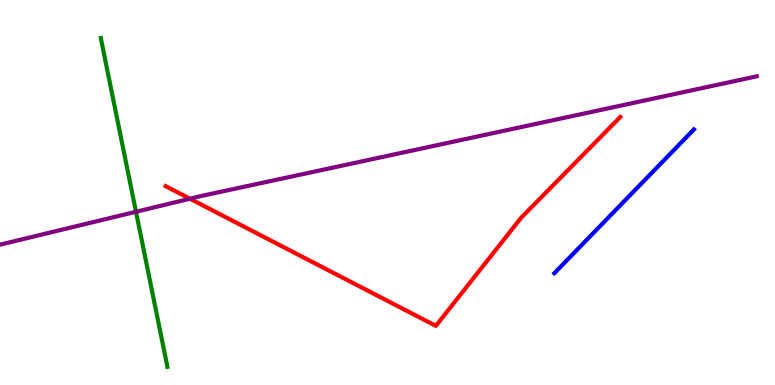[{'lines': ['blue', 'red'], 'intersections': []}, {'lines': ['green', 'red'], 'intersections': []}, {'lines': ['purple', 'red'], 'intersections': [{'x': 2.45, 'y': 4.84}]}, {'lines': ['blue', 'green'], 'intersections': []}, {'lines': ['blue', 'purple'], 'intersections': []}, {'lines': ['green', 'purple'], 'intersections': [{'x': 1.75, 'y': 4.5}]}]